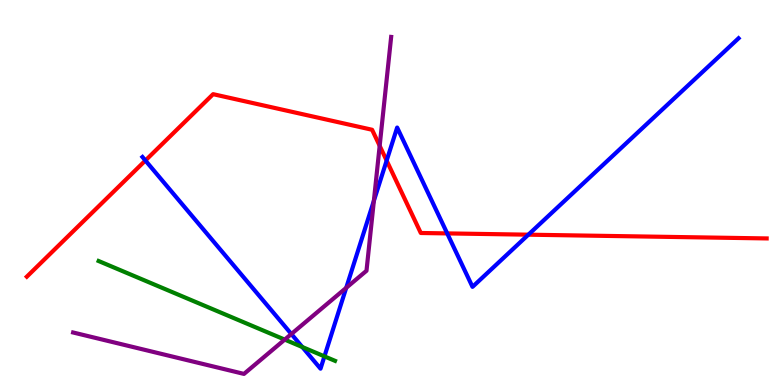[{'lines': ['blue', 'red'], 'intersections': [{'x': 1.88, 'y': 5.83}, {'x': 4.99, 'y': 5.83}, {'x': 5.77, 'y': 3.94}, {'x': 6.82, 'y': 3.9}]}, {'lines': ['green', 'red'], 'intersections': []}, {'lines': ['purple', 'red'], 'intersections': [{'x': 4.9, 'y': 6.21}]}, {'lines': ['blue', 'green'], 'intersections': [{'x': 3.9, 'y': 0.987}, {'x': 4.19, 'y': 0.744}]}, {'lines': ['blue', 'purple'], 'intersections': [{'x': 3.76, 'y': 1.32}, {'x': 4.47, 'y': 2.52}, {'x': 4.82, 'y': 4.78}]}, {'lines': ['green', 'purple'], 'intersections': [{'x': 3.67, 'y': 1.18}]}]